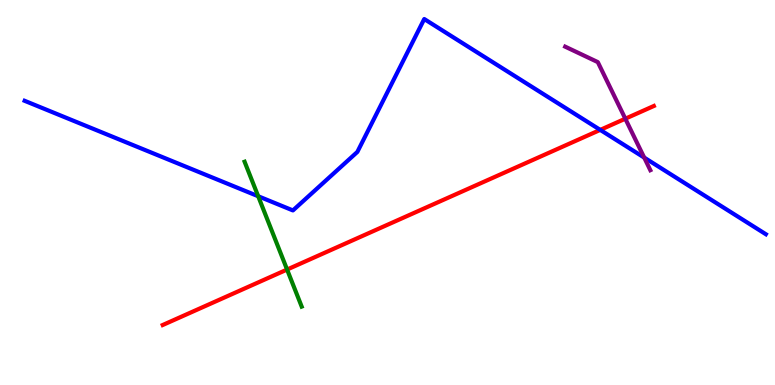[{'lines': ['blue', 'red'], 'intersections': [{'x': 7.75, 'y': 6.63}]}, {'lines': ['green', 'red'], 'intersections': [{'x': 3.7, 'y': 3.0}]}, {'lines': ['purple', 'red'], 'intersections': [{'x': 8.07, 'y': 6.92}]}, {'lines': ['blue', 'green'], 'intersections': [{'x': 3.33, 'y': 4.9}]}, {'lines': ['blue', 'purple'], 'intersections': [{'x': 8.31, 'y': 5.91}]}, {'lines': ['green', 'purple'], 'intersections': []}]